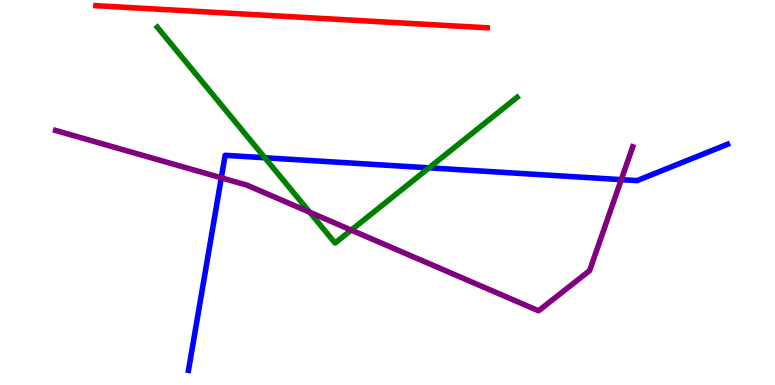[{'lines': ['blue', 'red'], 'intersections': []}, {'lines': ['green', 'red'], 'intersections': []}, {'lines': ['purple', 'red'], 'intersections': []}, {'lines': ['blue', 'green'], 'intersections': [{'x': 3.42, 'y': 5.9}, {'x': 5.54, 'y': 5.64}]}, {'lines': ['blue', 'purple'], 'intersections': [{'x': 2.86, 'y': 5.38}, {'x': 8.02, 'y': 5.33}]}, {'lines': ['green', 'purple'], 'intersections': [{'x': 4.0, 'y': 4.49}, {'x': 4.53, 'y': 4.02}]}]